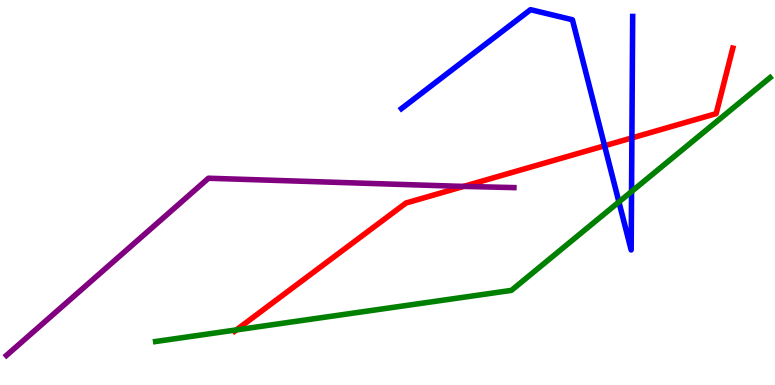[{'lines': ['blue', 'red'], 'intersections': [{'x': 7.8, 'y': 6.21}, {'x': 8.15, 'y': 6.42}]}, {'lines': ['green', 'red'], 'intersections': [{'x': 3.05, 'y': 1.43}]}, {'lines': ['purple', 'red'], 'intersections': [{'x': 5.98, 'y': 5.16}]}, {'lines': ['blue', 'green'], 'intersections': [{'x': 7.99, 'y': 4.75}, {'x': 8.15, 'y': 5.02}]}, {'lines': ['blue', 'purple'], 'intersections': []}, {'lines': ['green', 'purple'], 'intersections': []}]